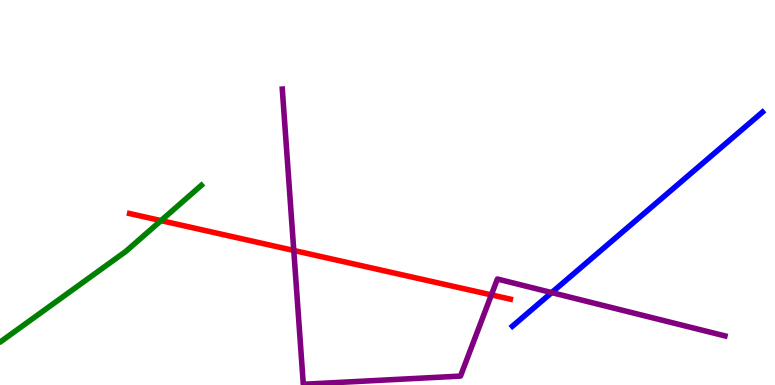[{'lines': ['blue', 'red'], 'intersections': []}, {'lines': ['green', 'red'], 'intersections': [{'x': 2.08, 'y': 4.27}]}, {'lines': ['purple', 'red'], 'intersections': [{'x': 3.79, 'y': 3.49}, {'x': 6.34, 'y': 2.34}]}, {'lines': ['blue', 'green'], 'intersections': []}, {'lines': ['blue', 'purple'], 'intersections': [{'x': 7.12, 'y': 2.4}]}, {'lines': ['green', 'purple'], 'intersections': []}]